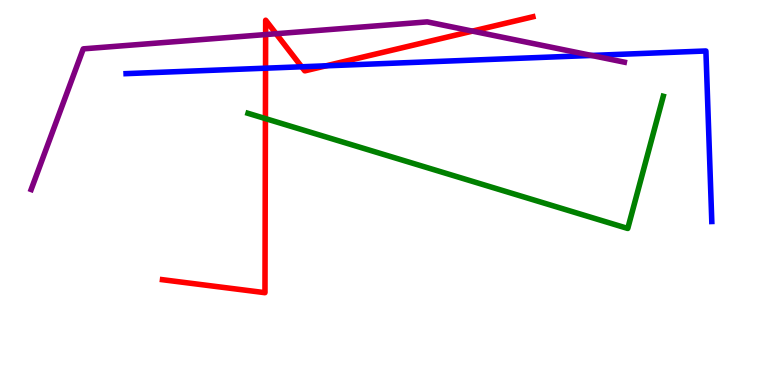[{'lines': ['blue', 'red'], 'intersections': [{'x': 3.43, 'y': 8.23}, {'x': 3.89, 'y': 8.27}, {'x': 4.21, 'y': 8.29}]}, {'lines': ['green', 'red'], 'intersections': [{'x': 3.42, 'y': 6.92}]}, {'lines': ['purple', 'red'], 'intersections': [{'x': 3.43, 'y': 9.1}, {'x': 3.56, 'y': 9.12}, {'x': 6.1, 'y': 9.19}]}, {'lines': ['blue', 'green'], 'intersections': []}, {'lines': ['blue', 'purple'], 'intersections': [{'x': 7.63, 'y': 8.56}]}, {'lines': ['green', 'purple'], 'intersections': []}]